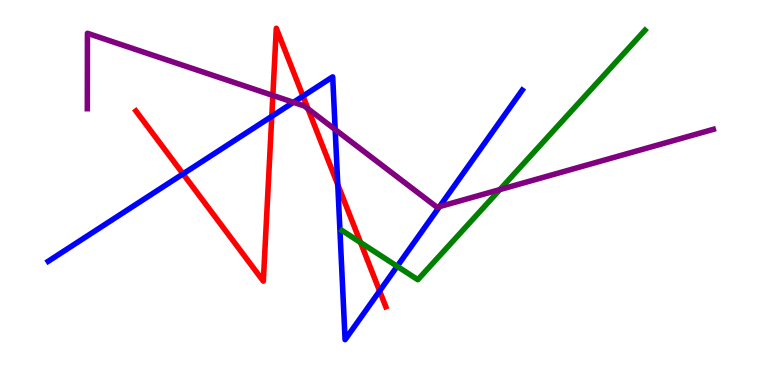[{'lines': ['blue', 'red'], 'intersections': [{'x': 2.36, 'y': 5.48}, {'x': 3.51, 'y': 6.98}, {'x': 3.91, 'y': 7.5}, {'x': 4.36, 'y': 5.21}, {'x': 4.9, 'y': 2.44}]}, {'lines': ['green', 'red'], 'intersections': [{'x': 4.65, 'y': 3.7}]}, {'lines': ['purple', 'red'], 'intersections': [{'x': 3.52, 'y': 7.52}, {'x': 3.97, 'y': 7.17}]}, {'lines': ['blue', 'green'], 'intersections': [{'x': 5.12, 'y': 3.08}]}, {'lines': ['blue', 'purple'], 'intersections': [{'x': 3.79, 'y': 7.34}, {'x': 4.32, 'y': 6.64}, {'x': 5.67, 'y': 4.63}]}, {'lines': ['green', 'purple'], 'intersections': [{'x': 6.45, 'y': 5.08}]}]